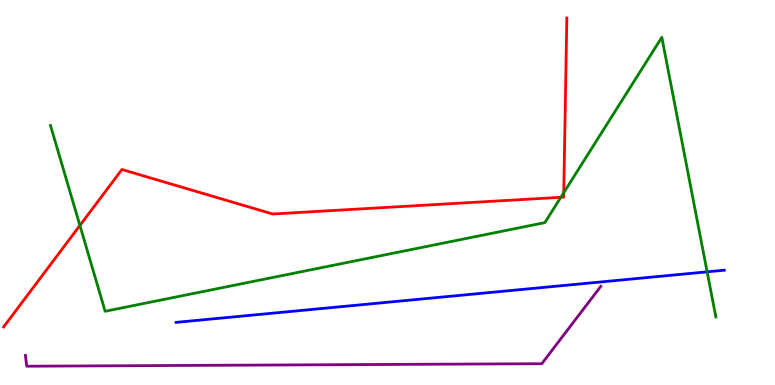[{'lines': ['blue', 'red'], 'intersections': []}, {'lines': ['green', 'red'], 'intersections': [{'x': 1.03, 'y': 4.14}, {'x': 7.24, 'y': 4.88}, {'x': 7.27, 'y': 5.0}]}, {'lines': ['purple', 'red'], 'intersections': []}, {'lines': ['blue', 'green'], 'intersections': [{'x': 9.12, 'y': 2.94}]}, {'lines': ['blue', 'purple'], 'intersections': []}, {'lines': ['green', 'purple'], 'intersections': []}]